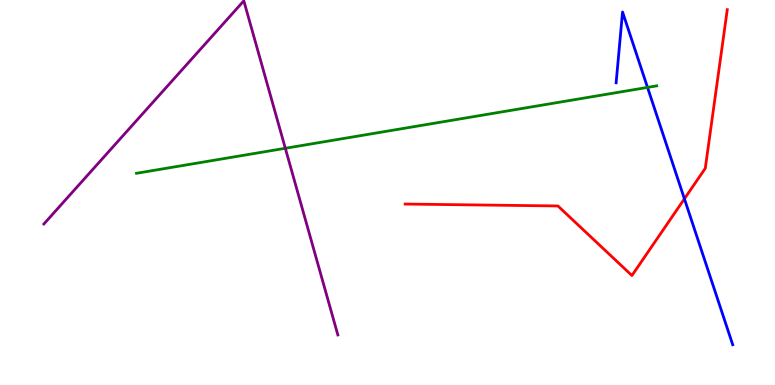[{'lines': ['blue', 'red'], 'intersections': [{'x': 8.83, 'y': 4.84}]}, {'lines': ['green', 'red'], 'intersections': []}, {'lines': ['purple', 'red'], 'intersections': []}, {'lines': ['blue', 'green'], 'intersections': [{'x': 8.36, 'y': 7.73}]}, {'lines': ['blue', 'purple'], 'intersections': []}, {'lines': ['green', 'purple'], 'intersections': [{'x': 3.68, 'y': 6.15}]}]